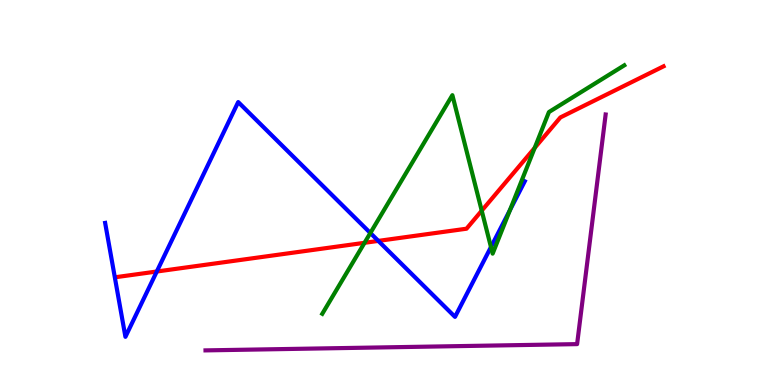[{'lines': ['blue', 'red'], 'intersections': [{'x': 2.02, 'y': 2.95}, {'x': 4.88, 'y': 3.74}]}, {'lines': ['green', 'red'], 'intersections': [{'x': 4.7, 'y': 3.69}, {'x': 6.22, 'y': 4.53}, {'x': 6.9, 'y': 6.16}]}, {'lines': ['purple', 'red'], 'intersections': []}, {'lines': ['blue', 'green'], 'intersections': [{'x': 4.78, 'y': 3.95}, {'x': 6.33, 'y': 3.58}, {'x': 6.58, 'y': 4.54}]}, {'lines': ['blue', 'purple'], 'intersections': []}, {'lines': ['green', 'purple'], 'intersections': []}]